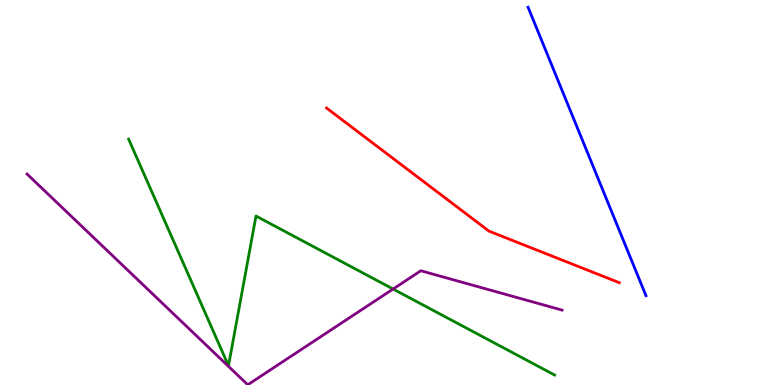[{'lines': ['blue', 'red'], 'intersections': []}, {'lines': ['green', 'red'], 'intersections': []}, {'lines': ['purple', 'red'], 'intersections': []}, {'lines': ['blue', 'green'], 'intersections': []}, {'lines': ['blue', 'purple'], 'intersections': []}, {'lines': ['green', 'purple'], 'intersections': [{'x': 5.07, 'y': 2.49}]}]